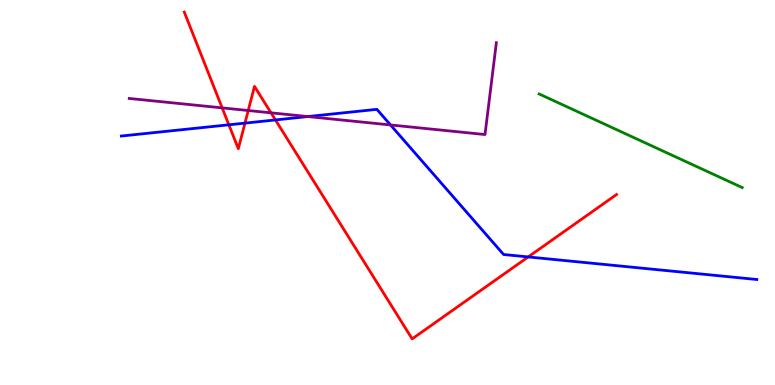[{'lines': ['blue', 'red'], 'intersections': [{'x': 2.95, 'y': 6.76}, {'x': 3.16, 'y': 6.8}, {'x': 3.55, 'y': 6.88}, {'x': 6.82, 'y': 3.33}]}, {'lines': ['green', 'red'], 'intersections': []}, {'lines': ['purple', 'red'], 'intersections': [{'x': 2.87, 'y': 7.2}, {'x': 3.2, 'y': 7.13}, {'x': 3.5, 'y': 7.07}]}, {'lines': ['blue', 'green'], 'intersections': []}, {'lines': ['blue', 'purple'], 'intersections': [{'x': 3.97, 'y': 6.97}, {'x': 5.04, 'y': 6.75}]}, {'lines': ['green', 'purple'], 'intersections': []}]